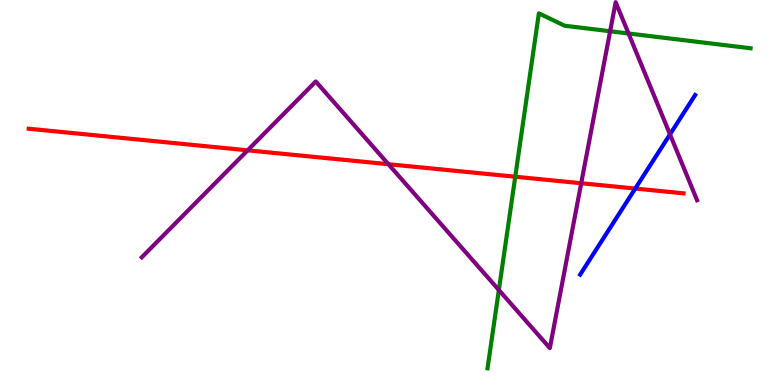[{'lines': ['blue', 'red'], 'intersections': [{'x': 8.2, 'y': 5.1}]}, {'lines': ['green', 'red'], 'intersections': [{'x': 6.65, 'y': 5.41}]}, {'lines': ['purple', 'red'], 'intersections': [{'x': 3.2, 'y': 6.1}, {'x': 5.01, 'y': 5.73}, {'x': 7.5, 'y': 5.24}]}, {'lines': ['blue', 'green'], 'intersections': []}, {'lines': ['blue', 'purple'], 'intersections': [{'x': 8.65, 'y': 6.51}]}, {'lines': ['green', 'purple'], 'intersections': [{'x': 6.44, 'y': 2.47}, {'x': 7.87, 'y': 9.19}, {'x': 8.11, 'y': 9.13}]}]